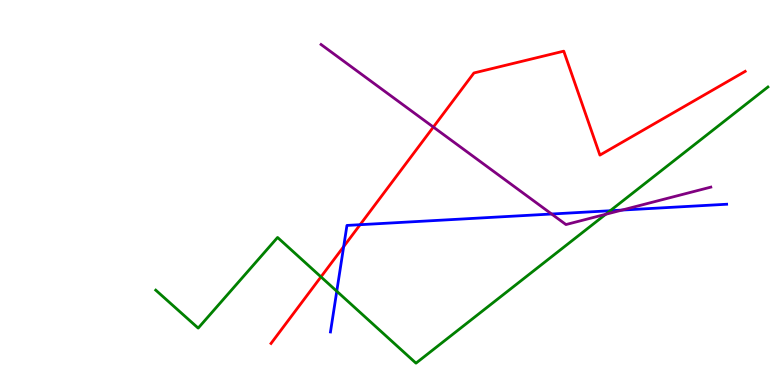[{'lines': ['blue', 'red'], 'intersections': [{'x': 4.43, 'y': 3.59}, {'x': 4.65, 'y': 4.16}]}, {'lines': ['green', 'red'], 'intersections': [{'x': 4.14, 'y': 2.81}]}, {'lines': ['purple', 'red'], 'intersections': [{'x': 5.59, 'y': 6.7}]}, {'lines': ['blue', 'green'], 'intersections': [{'x': 4.35, 'y': 2.44}, {'x': 7.87, 'y': 4.53}]}, {'lines': ['blue', 'purple'], 'intersections': [{'x': 7.12, 'y': 4.44}, {'x': 8.03, 'y': 4.54}]}, {'lines': ['green', 'purple'], 'intersections': [{'x': 7.82, 'y': 4.43}]}]